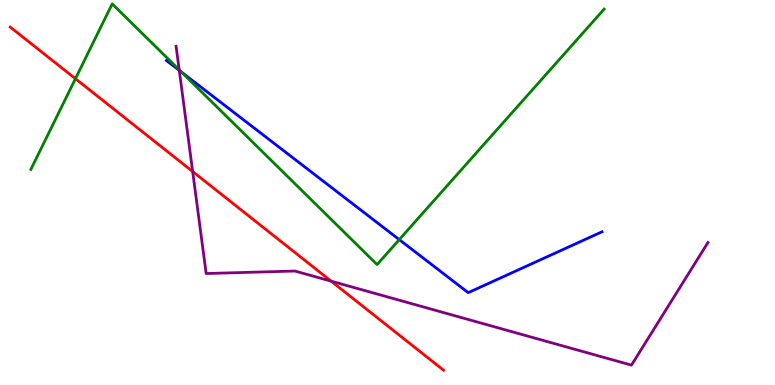[{'lines': ['blue', 'red'], 'intersections': []}, {'lines': ['green', 'red'], 'intersections': [{'x': 0.973, 'y': 7.96}]}, {'lines': ['purple', 'red'], 'intersections': [{'x': 2.49, 'y': 5.54}, {'x': 4.27, 'y': 2.7}]}, {'lines': ['blue', 'green'], 'intersections': [{'x': 2.34, 'y': 8.12}, {'x': 5.15, 'y': 3.78}]}, {'lines': ['blue', 'purple'], 'intersections': [{'x': 2.31, 'y': 8.17}]}, {'lines': ['green', 'purple'], 'intersections': [{'x': 2.31, 'y': 8.19}]}]